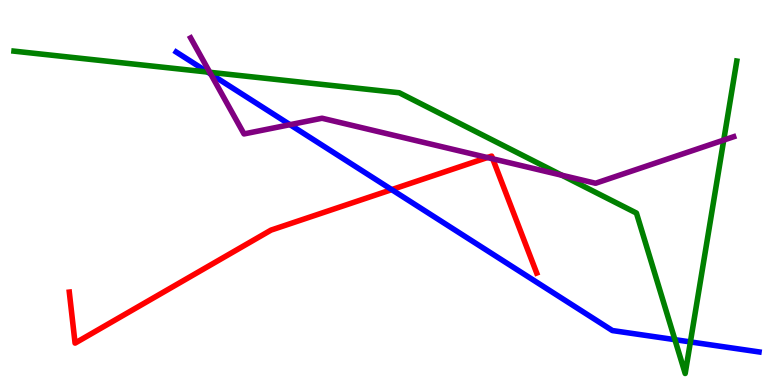[{'lines': ['blue', 'red'], 'intersections': [{'x': 5.05, 'y': 5.07}]}, {'lines': ['green', 'red'], 'intersections': []}, {'lines': ['purple', 'red'], 'intersections': [{'x': 6.29, 'y': 5.91}, {'x': 6.36, 'y': 5.87}]}, {'lines': ['blue', 'green'], 'intersections': [{'x': 2.68, 'y': 8.13}, {'x': 8.71, 'y': 1.18}, {'x': 8.91, 'y': 1.12}]}, {'lines': ['blue', 'purple'], 'intersections': [{'x': 2.72, 'y': 8.08}, {'x': 3.74, 'y': 6.76}]}, {'lines': ['green', 'purple'], 'intersections': [{'x': 2.71, 'y': 8.12}, {'x': 7.25, 'y': 5.45}, {'x': 9.34, 'y': 6.36}]}]